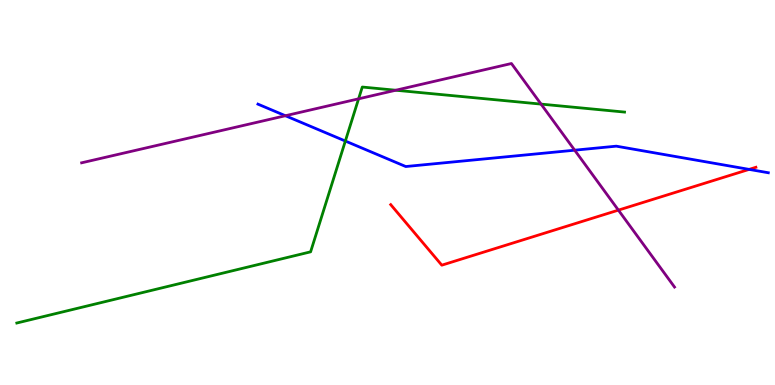[{'lines': ['blue', 'red'], 'intersections': [{'x': 9.67, 'y': 5.6}]}, {'lines': ['green', 'red'], 'intersections': []}, {'lines': ['purple', 'red'], 'intersections': [{'x': 7.98, 'y': 4.54}]}, {'lines': ['blue', 'green'], 'intersections': [{'x': 4.46, 'y': 6.34}]}, {'lines': ['blue', 'purple'], 'intersections': [{'x': 3.68, 'y': 6.99}, {'x': 7.42, 'y': 6.1}]}, {'lines': ['green', 'purple'], 'intersections': [{'x': 4.63, 'y': 7.43}, {'x': 5.11, 'y': 7.66}, {'x': 6.98, 'y': 7.3}]}]